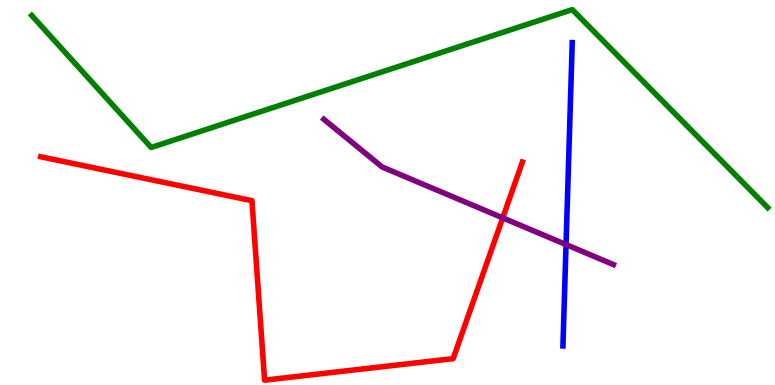[{'lines': ['blue', 'red'], 'intersections': []}, {'lines': ['green', 'red'], 'intersections': []}, {'lines': ['purple', 'red'], 'intersections': [{'x': 6.49, 'y': 4.34}]}, {'lines': ['blue', 'green'], 'intersections': []}, {'lines': ['blue', 'purple'], 'intersections': [{'x': 7.3, 'y': 3.65}]}, {'lines': ['green', 'purple'], 'intersections': []}]